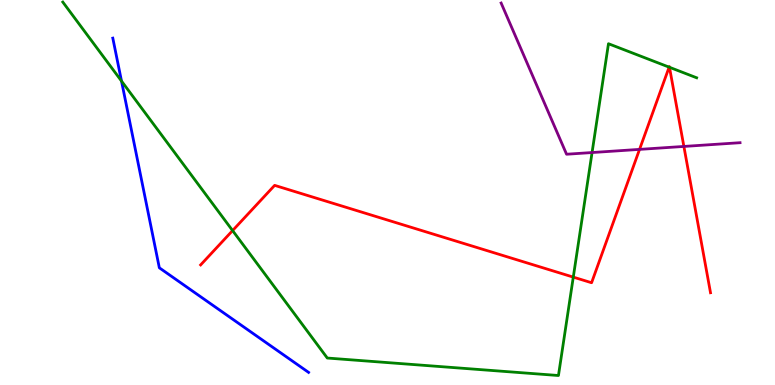[{'lines': ['blue', 'red'], 'intersections': []}, {'lines': ['green', 'red'], 'intersections': [{'x': 3.0, 'y': 4.01}, {'x': 7.4, 'y': 2.8}, {'x': 8.63, 'y': 8.26}, {'x': 8.64, 'y': 8.25}]}, {'lines': ['purple', 'red'], 'intersections': [{'x': 8.25, 'y': 6.12}, {'x': 8.82, 'y': 6.2}]}, {'lines': ['blue', 'green'], 'intersections': [{'x': 1.57, 'y': 7.89}]}, {'lines': ['blue', 'purple'], 'intersections': []}, {'lines': ['green', 'purple'], 'intersections': [{'x': 7.64, 'y': 6.04}]}]